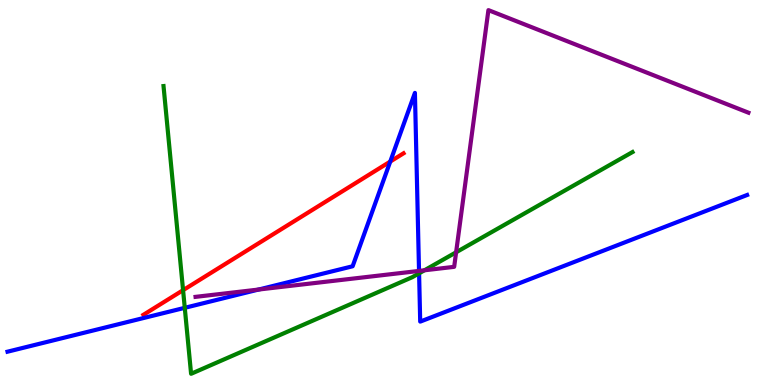[{'lines': ['blue', 'red'], 'intersections': [{'x': 5.04, 'y': 5.8}]}, {'lines': ['green', 'red'], 'intersections': [{'x': 2.36, 'y': 2.46}]}, {'lines': ['purple', 'red'], 'intersections': []}, {'lines': ['blue', 'green'], 'intersections': [{'x': 2.38, 'y': 2.0}, {'x': 5.41, 'y': 2.9}]}, {'lines': ['blue', 'purple'], 'intersections': [{'x': 3.34, 'y': 2.48}, {'x': 5.41, 'y': 2.96}]}, {'lines': ['green', 'purple'], 'intersections': [{'x': 5.48, 'y': 2.98}, {'x': 5.89, 'y': 3.45}]}]